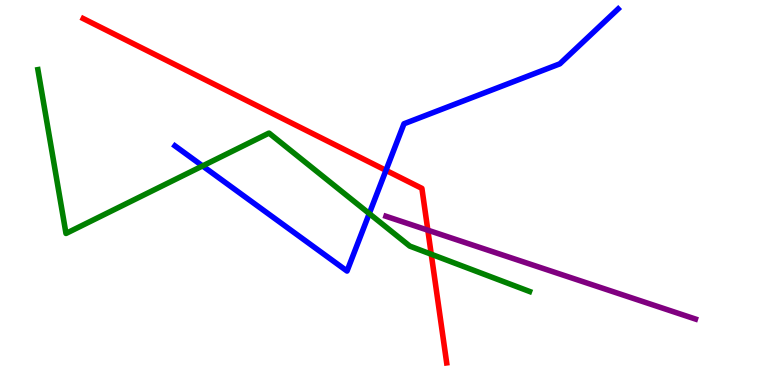[{'lines': ['blue', 'red'], 'intersections': [{'x': 4.98, 'y': 5.58}]}, {'lines': ['green', 'red'], 'intersections': [{'x': 5.56, 'y': 3.4}]}, {'lines': ['purple', 'red'], 'intersections': [{'x': 5.52, 'y': 4.02}]}, {'lines': ['blue', 'green'], 'intersections': [{'x': 2.61, 'y': 5.69}, {'x': 4.76, 'y': 4.45}]}, {'lines': ['blue', 'purple'], 'intersections': []}, {'lines': ['green', 'purple'], 'intersections': []}]